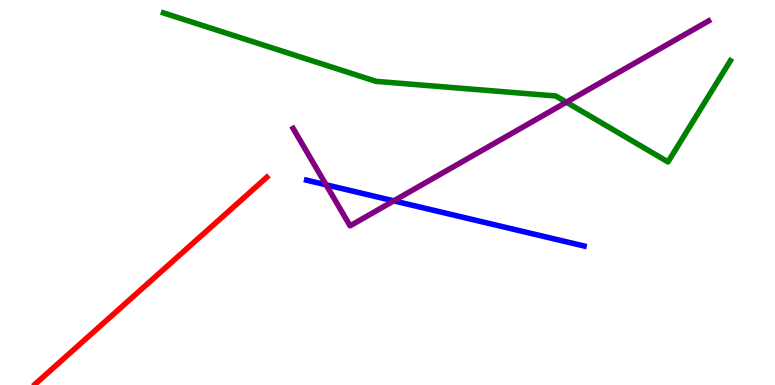[{'lines': ['blue', 'red'], 'intersections': []}, {'lines': ['green', 'red'], 'intersections': []}, {'lines': ['purple', 'red'], 'intersections': []}, {'lines': ['blue', 'green'], 'intersections': []}, {'lines': ['blue', 'purple'], 'intersections': [{'x': 4.21, 'y': 5.2}, {'x': 5.08, 'y': 4.78}]}, {'lines': ['green', 'purple'], 'intersections': [{'x': 7.31, 'y': 7.35}]}]